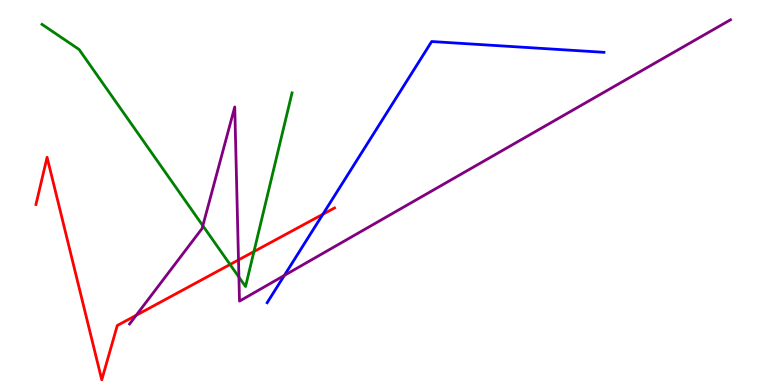[{'lines': ['blue', 'red'], 'intersections': [{'x': 4.17, 'y': 4.43}]}, {'lines': ['green', 'red'], 'intersections': [{'x': 2.97, 'y': 3.13}, {'x': 3.28, 'y': 3.47}]}, {'lines': ['purple', 'red'], 'intersections': [{'x': 1.76, 'y': 1.81}, {'x': 3.08, 'y': 3.25}]}, {'lines': ['blue', 'green'], 'intersections': []}, {'lines': ['blue', 'purple'], 'intersections': [{'x': 3.67, 'y': 2.85}]}, {'lines': ['green', 'purple'], 'intersections': [{'x': 2.62, 'y': 4.14}, {'x': 3.08, 'y': 2.8}]}]